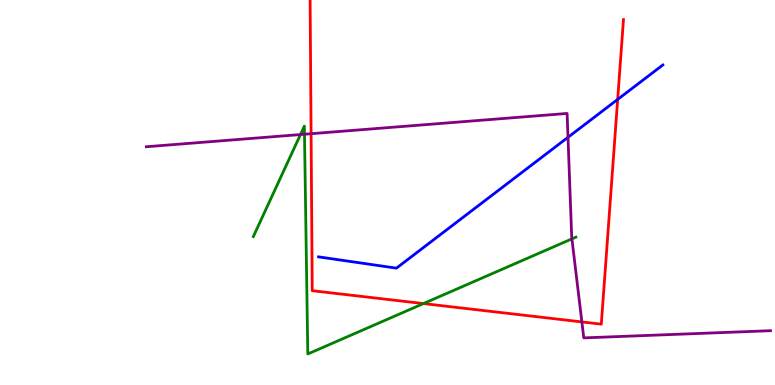[{'lines': ['blue', 'red'], 'intersections': [{'x': 7.97, 'y': 7.42}]}, {'lines': ['green', 'red'], 'intersections': [{'x': 5.46, 'y': 2.11}]}, {'lines': ['purple', 'red'], 'intersections': [{'x': 4.01, 'y': 6.53}, {'x': 7.51, 'y': 1.64}]}, {'lines': ['blue', 'green'], 'intersections': []}, {'lines': ['blue', 'purple'], 'intersections': [{'x': 7.33, 'y': 6.43}]}, {'lines': ['green', 'purple'], 'intersections': [{'x': 3.88, 'y': 6.51}, {'x': 3.93, 'y': 6.51}, {'x': 7.38, 'y': 3.8}]}]